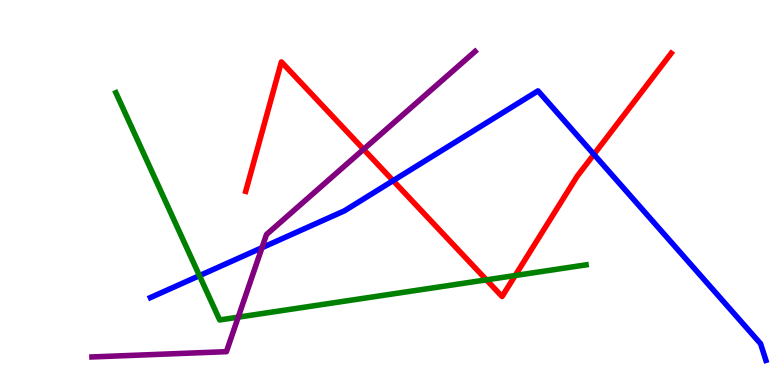[{'lines': ['blue', 'red'], 'intersections': [{'x': 5.07, 'y': 5.31}, {'x': 7.66, 'y': 5.99}]}, {'lines': ['green', 'red'], 'intersections': [{'x': 6.28, 'y': 2.73}, {'x': 6.65, 'y': 2.84}]}, {'lines': ['purple', 'red'], 'intersections': [{'x': 4.69, 'y': 6.12}]}, {'lines': ['blue', 'green'], 'intersections': [{'x': 2.57, 'y': 2.84}]}, {'lines': ['blue', 'purple'], 'intersections': [{'x': 3.38, 'y': 3.57}]}, {'lines': ['green', 'purple'], 'intersections': [{'x': 3.07, 'y': 1.76}]}]